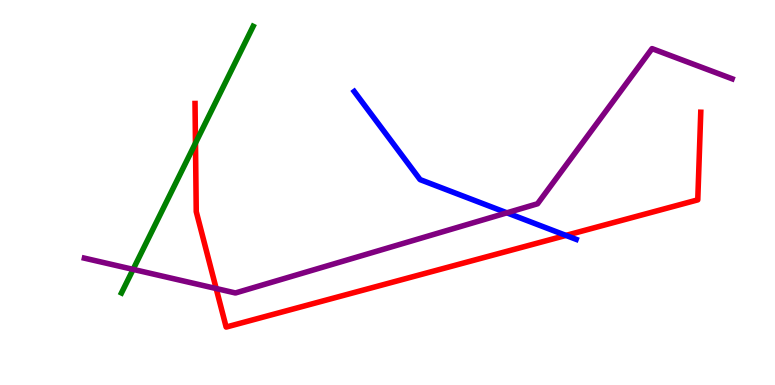[{'lines': ['blue', 'red'], 'intersections': [{'x': 7.3, 'y': 3.89}]}, {'lines': ['green', 'red'], 'intersections': [{'x': 2.52, 'y': 6.28}]}, {'lines': ['purple', 'red'], 'intersections': [{'x': 2.79, 'y': 2.51}]}, {'lines': ['blue', 'green'], 'intersections': []}, {'lines': ['blue', 'purple'], 'intersections': [{'x': 6.54, 'y': 4.47}]}, {'lines': ['green', 'purple'], 'intersections': [{'x': 1.72, 'y': 3.0}]}]